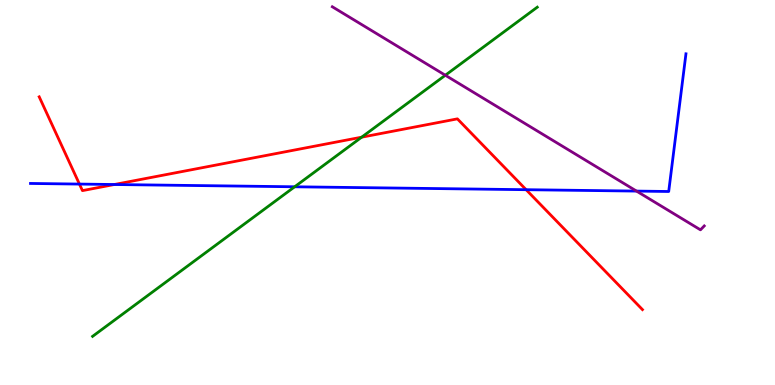[{'lines': ['blue', 'red'], 'intersections': [{'x': 1.02, 'y': 5.22}, {'x': 1.48, 'y': 5.21}, {'x': 6.79, 'y': 5.07}]}, {'lines': ['green', 'red'], 'intersections': [{'x': 4.67, 'y': 6.44}]}, {'lines': ['purple', 'red'], 'intersections': []}, {'lines': ['blue', 'green'], 'intersections': [{'x': 3.8, 'y': 5.15}]}, {'lines': ['blue', 'purple'], 'intersections': [{'x': 8.21, 'y': 5.04}]}, {'lines': ['green', 'purple'], 'intersections': [{'x': 5.75, 'y': 8.05}]}]